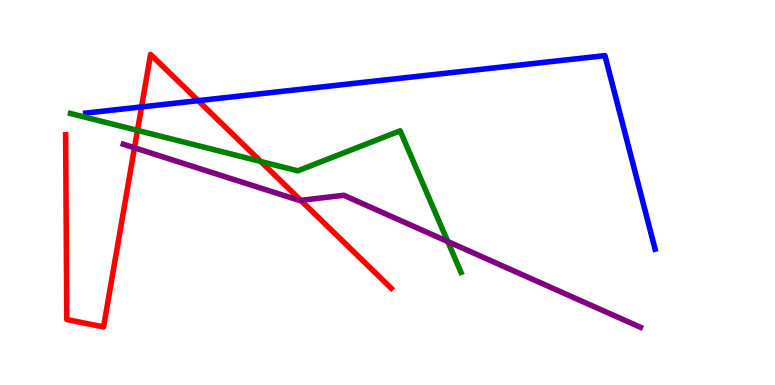[{'lines': ['blue', 'red'], 'intersections': [{'x': 1.83, 'y': 7.22}, {'x': 2.56, 'y': 7.39}]}, {'lines': ['green', 'red'], 'intersections': [{'x': 1.77, 'y': 6.61}, {'x': 3.37, 'y': 5.81}]}, {'lines': ['purple', 'red'], 'intersections': [{'x': 1.74, 'y': 6.16}, {'x': 3.88, 'y': 4.8}]}, {'lines': ['blue', 'green'], 'intersections': []}, {'lines': ['blue', 'purple'], 'intersections': []}, {'lines': ['green', 'purple'], 'intersections': [{'x': 5.78, 'y': 3.73}]}]